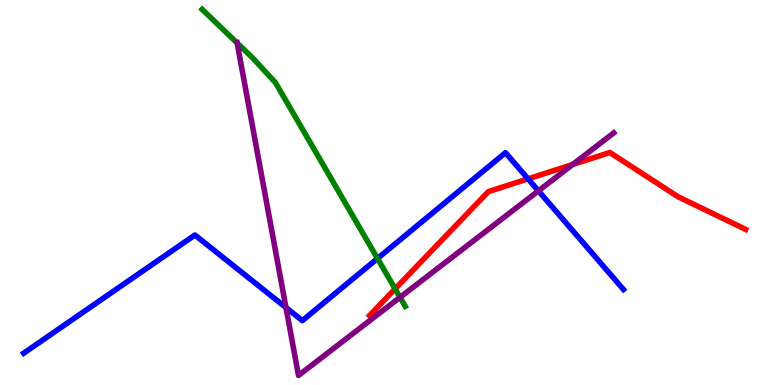[{'lines': ['blue', 'red'], 'intersections': [{'x': 6.81, 'y': 5.35}]}, {'lines': ['green', 'red'], 'intersections': [{'x': 5.1, 'y': 2.5}]}, {'lines': ['purple', 'red'], 'intersections': [{'x': 7.39, 'y': 5.73}]}, {'lines': ['blue', 'green'], 'intersections': [{'x': 4.87, 'y': 3.29}]}, {'lines': ['blue', 'purple'], 'intersections': [{'x': 3.69, 'y': 2.01}, {'x': 6.95, 'y': 5.04}]}, {'lines': ['green', 'purple'], 'intersections': [{'x': 3.06, 'y': 8.88}, {'x': 5.16, 'y': 2.28}]}]